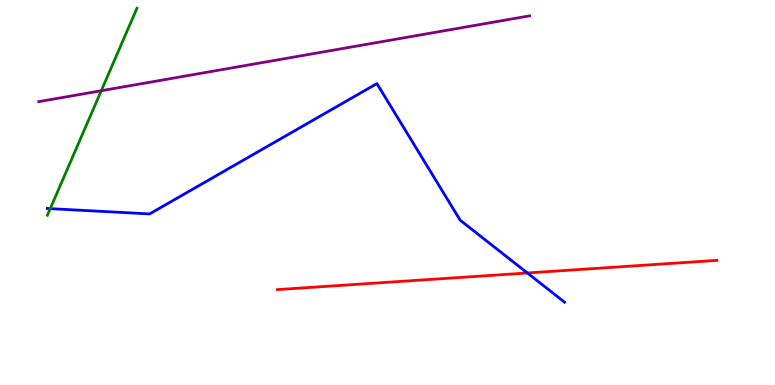[{'lines': ['blue', 'red'], 'intersections': [{'x': 6.8, 'y': 2.91}]}, {'lines': ['green', 'red'], 'intersections': []}, {'lines': ['purple', 'red'], 'intersections': []}, {'lines': ['blue', 'green'], 'intersections': [{'x': 0.648, 'y': 4.58}]}, {'lines': ['blue', 'purple'], 'intersections': []}, {'lines': ['green', 'purple'], 'intersections': [{'x': 1.31, 'y': 7.64}]}]